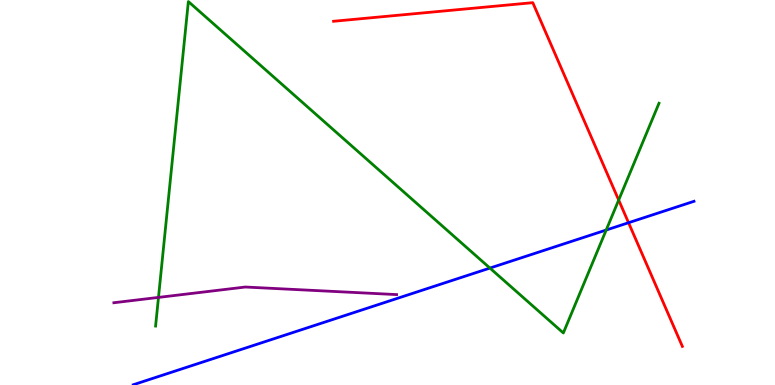[{'lines': ['blue', 'red'], 'intersections': [{'x': 8.11, 'y': 4.22}]}, {'lines': ['green', 'red'], 'intersections': [{'x': 7.98, 'y': 4.8}]}, {'lines': ['purple', 'red'], 'intersections': []}, {'lines': ['blue', 'green'], 'intersections': [{'x': 6.32, 'y': 3.04}, {'x': 7.82, 'y': 4.03}]}, {'lines': ['blue', 'purple'], 'intersections': []}, {'lines': ['green', 'purple'], 'intersections': [{'x': 2.04, 'y': 2.28}]}]